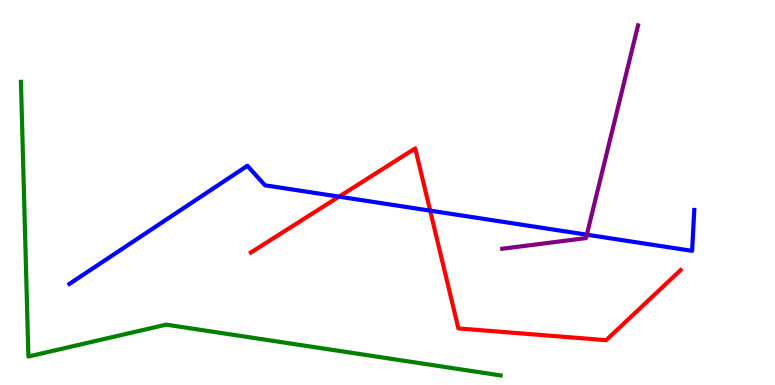[{'lines': ['blue', 'red'], 'intersections': [{'x': 4.37, 'y': 4.89}, {'x': 5.55, 'y': 4.53}]}, {'lines': ['green', 'red'], 'intersections': []}, {'lines': ['purple', 'red'], 'intersections': []}, {'lines': ['blue', 'green'], 'intersections': []}, {'lines': ['blue', 'purple'], 'intersections': [{'x': 7.57, 'y': 3.9}]}, {'lines': ['green', 'purple'], 'intersections': []}]